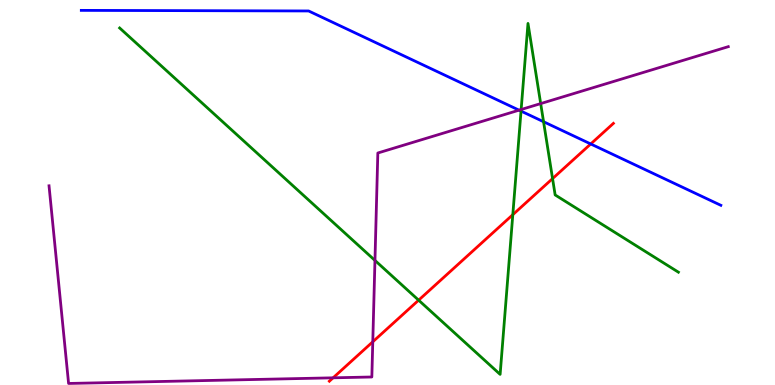[{'lines': ['blue', 'red'], 'intersections': [{'x': 7.62, 'y': 6.26}]}, {'lines': ['green', 'red'], 'intersections': [{'x': 5.4, 'y': 2.2}, {'x': 6.62, 'y': 4.42}, {'x': 7.13, 'y': 5.36}]}, {'lines': ['purple', 'red'], 'intersections': [{'x': 4.3, 'y': 0.187}, {'x': 4.81, 'y': 1.12}]}, {'lines': ['blue', 'green'], 'intersections': [{'x': 6.72, 'y': 7.11}, {'x': 7.01, 'y': 6.84}]}, {'lines': ['blue', 'purple'], 'intersections': [{'x': 6.7, 'y': 7.14}]}, {'lines': ['green', 'purple'], 'intersections': [{'x': 4.84, 'y': 3.24}, {'x': 6.72, 'y': 7.16}, {'x': 6.98, 'y': 7.31}]}]